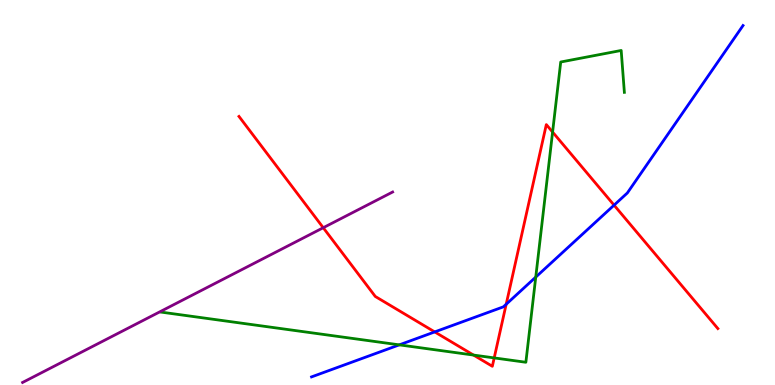[{'lines': ['blue', 'red'], 'intersections': [{'x': 5.61, 'y': 1.38}, {'x': 6.53, 'y': 2.1}, {'x': 7.92, 'y': 4.67}]}, {'lines': ['green', 'red'], 'intersections': [{'x': 6.11, 'y': 0.777}, {'x': 6.38, 'y': 0.704}, {'x': 7.13, 'y': 6.57}]}, {'lines': ['purple', 'red'], 'intersections': [{'x': 4.17, 'y': 4.09}]}, {'lines': ['blue', 'green'], 'intersections': [{'x': 5.15, 'y': 1.04}, {'x': 6.91, 'y': 2.8}]}, {'lines': ['blue', 'purple'], 'intersections': []}, {'lines': ['green', 'purple'], 'intersections': []}]